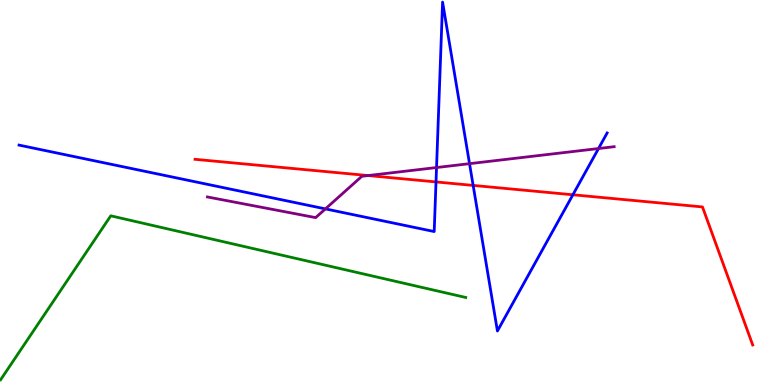[{'lines': ['blue', 'red'], 'intersections': [{'x': 5.63, 'y': 5.27}, {'x': 6.11, 'y': 5.18}, {'x': 7.39, 'y': 4.94}]}, {'lines': ['green', 'red'], 'intersections': []}, {'lines': ['purple', 'red'], 'intersections': [{'x': 4.75, 'y': 5.44}]}, {'lines': ['blue', 'green'], 'intersections': []}, {'lines': ['blue', 'purple'], 'intersections': [{'x': 4.2, 'y': 4.57}, {'x': 5.63, 'y': 5.65}, {'x': 6.06, 'y': 5.75}, {'x': 7.72, 'y': 6.14}]}, {'lines': ['green', 'purple'], 'intersections': []}]